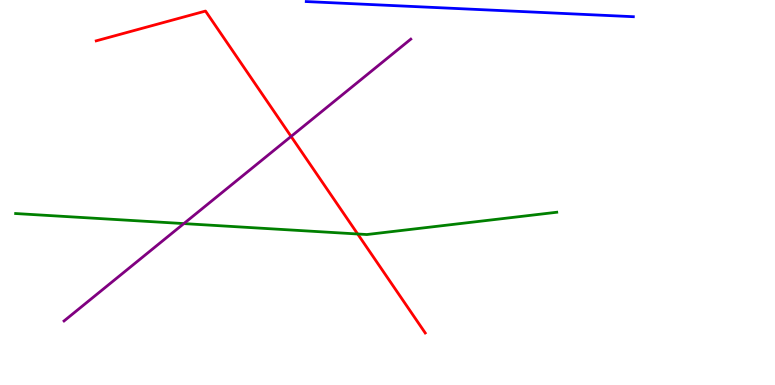[{'lines': ['blue', 'red'], 'intersections': []}, {'lines': ['green', 'red'], 'intersections': [{'x': 4.62, 'y': 3.92}]}, {'lines': ['purple', 'red'], 'intersections': [{'x': 3.76, 'y': 6.46}]}, {'lines': ['blue', 'green'], 'intersections': []}, {'lines': ['blue', 'purple'], 'intersections': []}, {'lines': ['green', 'purple'], 'intersections': [{'x': 2.37, 'y': 4.19}]}]